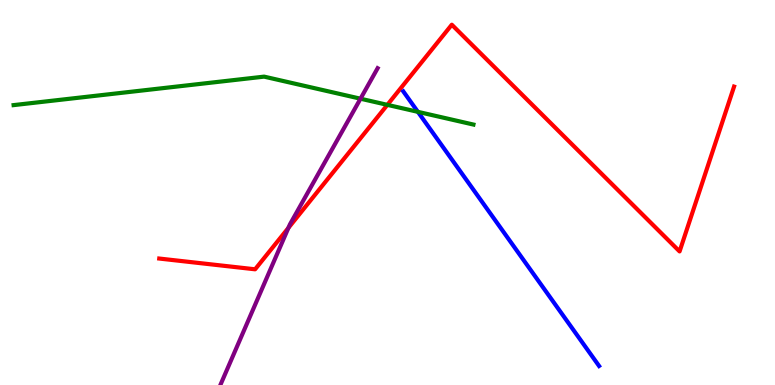[{'lines': ['blue', 'red'], 'intersections': []}, {'lines': ['green', 'red'], 'intersections': [{'x': 5.0, 'y': 7.28}]}, {'lines': ['purple', 'red'], 'intersections': [{'x': 3.72, 'y': 4.08}]}, {'lines': ['blue', 'green'], 'intersections': [{'x': 5.39, 'y': 7.1}]}, {'lines': ['blue', 'purple'], 'intersections': []}, {'lines': ['green', 'purple'], 'intersections': [{'x': 4.65, 'y': 7.44}]}]